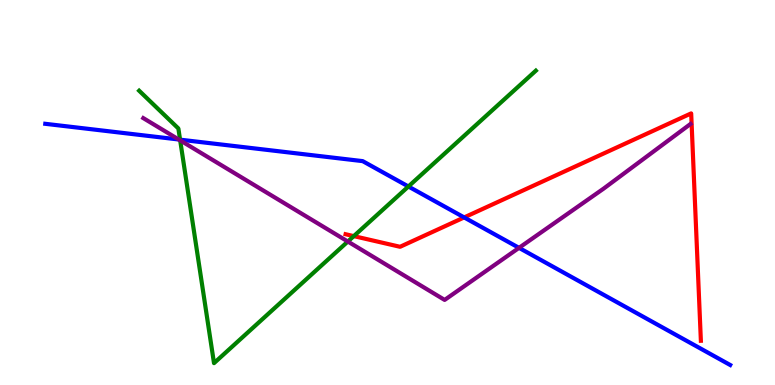[{'lines': ['blue', 'red'], 'intersections': [{'x': 5.99, 'y': 4.35}]}, {'lines': ['green', 'red'], 'intersections': [{'x': 4.57, 'y': 3.87}]}, {'lines': ['purple', 'red'], 'intersections': []}, {'lines': ['blue', 'green'], 'intersections': [{'x': 2.32, 'y': 6.37}, {'x': 5.27, 'y': 5.16}]}, {'lines': ['blue', 'purple'], 'intersections': [{'x': 2.31, 'y': 6.38}, {'x': 6.7, 'y': 3.56}]}, {'lines': ['green', 'purple'], 'intersections': [{'x': 2.32, 'y': 6.35}, {'x': 4.49, 'y': 3.73}]}]